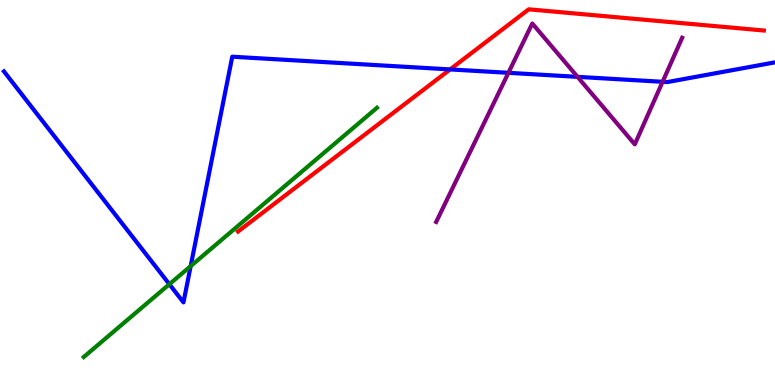[{'lines': ['blue', 'red'], 'intersections': [{'x': 5.81, 'y': 8.2}]}, {'lines': ['green', 'red'], 'intersections': []}, {'lines': ['purple', 'red'], 'intersections': []}, {'lines': ['blue', 'green'], 'intersections': [{'x': 2.19, 'y': 2.62}, {'x': 2.46, 'y': 3.09}]}, {'lines': ['blue', 'purple'], 'intersections': [{'x': 6.56, 'y': 8.11}, {'x': 7.45, 'y': 8.0}, {'x': 8.55, 'y': 7.88}]}, {'lines': ['green', 'purple'], 'intersections': []}]